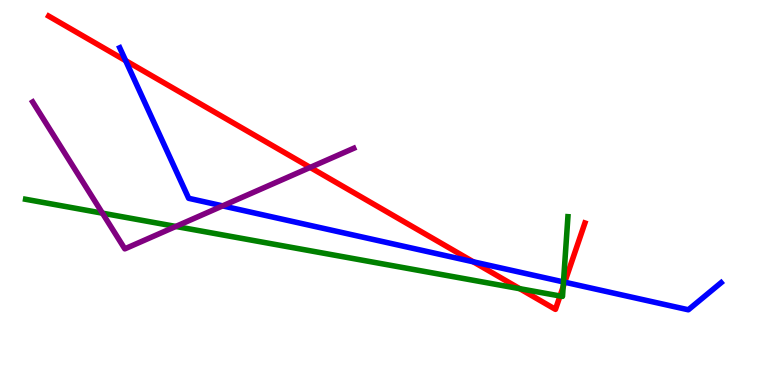[{'lines': ['blue', 'red'], 'intersections': [{'x': 1.62, 'y': 8.43}, {'x': 6.11, 'y': 3.2}, {'x': 7.29, 'y': 2.67}]}, {'lines': ['green', 'red'], 'intersections': [{'x': 6.71, 'y': 2.5}, {'x': 7.23, 'y': 2.31}, {'x': 7.27, 'y': 2.55}]}, {'lines': ['purple', 'red'], 'intersections': [{'x': 4.0, 'y': 5.65}]}, {'lines': ['blue', 'green'], 'intersections': [{'x': 7.27, 'y': 2.68}]}, {'lines': ['blue', 'purple'], 'intersections': [{'x': 2.87, 'y': 4.65}]}, {'lines': ['green', 'purple'], 'intersections': [{'x': 1.32, 'y': 4.46}, {'x': 2.27, 'y': 4.12}]}]